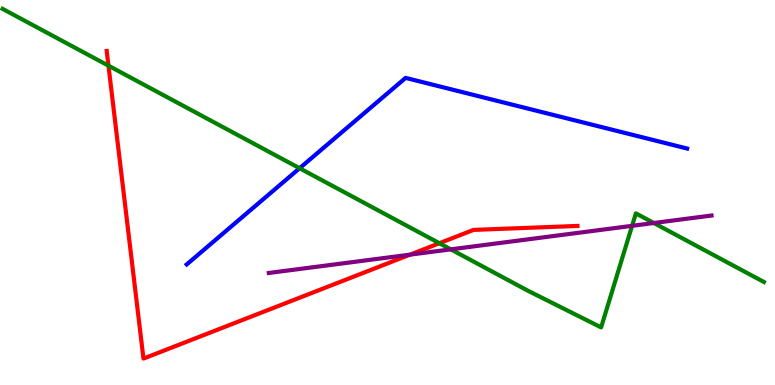[{'lines': ['blue', 'red'], 'intersections': []}, {'lines': ['green', 'red'], 'intersections': [{'x': 1.4, 'y': 8.29}, {'x': 5.67, 'y': 3.68}]}, {'lines': ['purple', 'red'], 'intersections': [{'x': 5.29, 'y': 3.39}]}, {'lines': ['blue', 'green'], 'intersections': [{'x': 3.87, 'y': 5.63}]}, {'lines': ['blue', 'purple'], 'intersections': []}, {'lines': ['green', 'purple'], 'intersections': [{'x': 5.82, 'y': 3.52}, {'x': 8.16, 'y': 4.13}, {'x': 8.44, 'y': 4.21}]}]